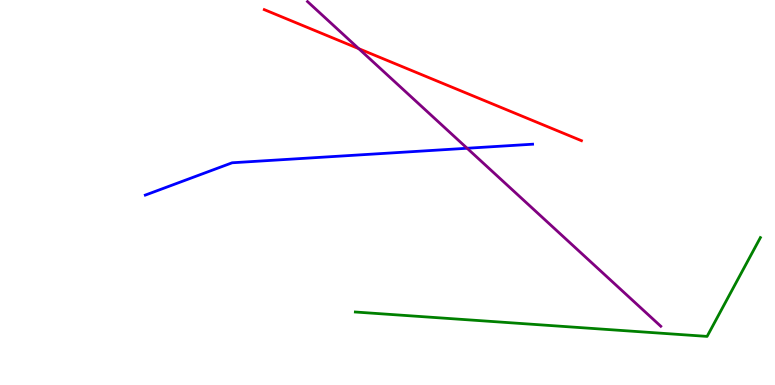[{'lines': ['blue', 'red'], 'intersections': []}, {'lines': ['green', 'red'], 'intersections': []}, {'lines': ['purple', 'red'], 'intersections': [{'x': 4.63, 'y': 8.74}]}, {'lines': ['blue', 'green'], 'intersections': []}, {'lines': ['blue', 'purple'], 'intersections': [{'x': 6.03, 'y': 6.15}]}, {'lines': ['green', 'purple'], 'intersections': []}]